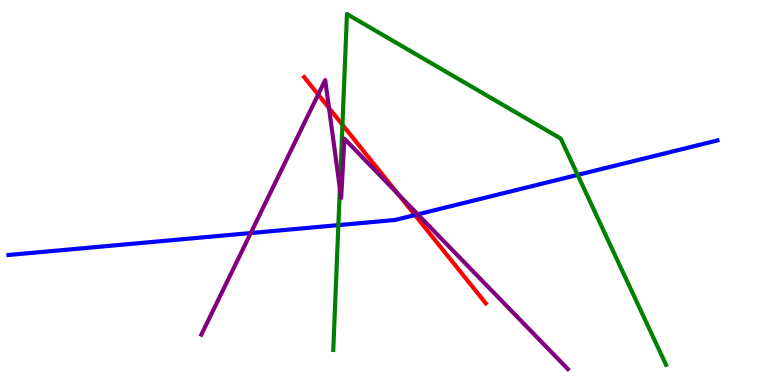[{'lines': ['blue', 'red'], 'intersections': [{'x': 5.35, 'y': 4.41}]}, {'lines': ['green', 'red'], 'intersections': [{'x': 4.42, 'y': 6.76}]}, {'lines': ['purple', 'red'], 'intersections': [{'x': 4.11, 'y': 7.54}, {'x': 4.24, 'y': 7.19}, {'x': 5.14, 'y': 4.96}]}, {'lines': ['blue', 'green'], 'intersections': [{'x': 4.37, 'y': 4.15}, {'x': 7.45, 'y': 5.46}]}, {'lines': ['blue', 'purple'], 'intersections': [{'x': 3.24, 'y': 3.95}, {'x': 5.39, 'y': 4.43}]}, {'lines': ['green', 'purple'], 'intersections': [{'x': 4.39, 'y': 5.11}]}]